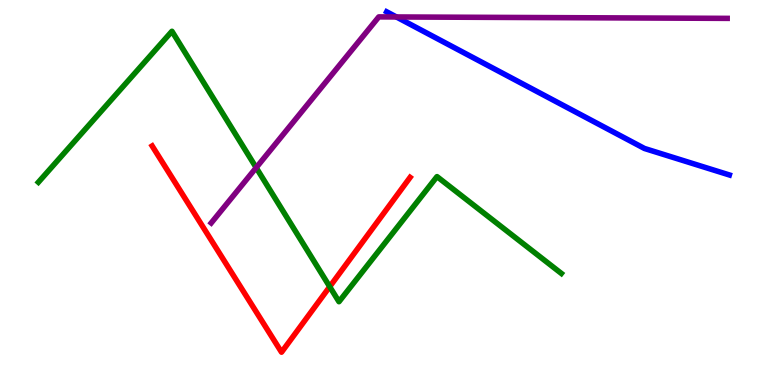[{'lines': ['blue', 'red'], 'intersections': []}, {'lines': ['green', 'red'], 'intersections': [{'x': 4.25, 'y': 2.55}]}, {'lines': ['purple', 'red'], 'intersections': []}, {'lines': ['blue', 'green'], 'intersections': []}, {'lines': ['blue', 'purple'], 'intersections': [{'x': 5.11, 'y': 9.56}]}, {'lines': ['green', 'purple'], 'intersections': [{'x': 3.31, 'y': 5.65}]}]